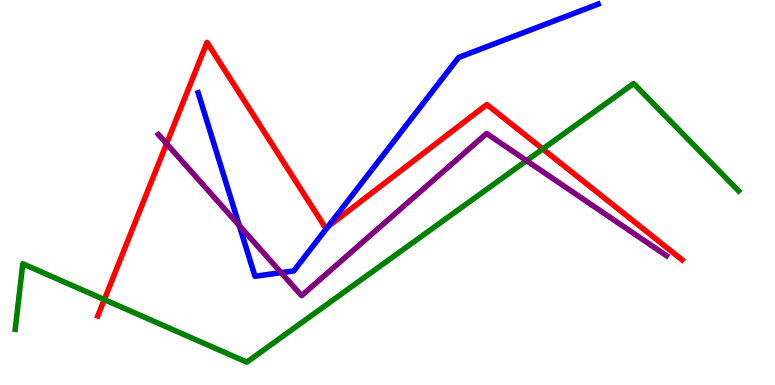[{'lines': ['blue', 'red'], 'intersections': [{'x': 4.23, 'y': 4.11}]}, {'lines': ['green', 'red'], 'intersections': [{'x': 1.35, 'y': 2.22}, {'x': 7.0, 'y': 6.13}]}, {'lines': ['purple', 'red'], 'intersections': [{'x': 2.15, 'y': 6.27}]}, {'lines': ['blue', 'green'], 'intersections': []}, {'lines': ['blue', 'purple'], 'intersections': [{'x': 3.09, 'y': 4.14}, {'x': 3.63, 'y': 2.92}]}, {'lines': ['green', 'purple'], 'intersections': [{'x': 6.79, 'y': 5.83}]}]